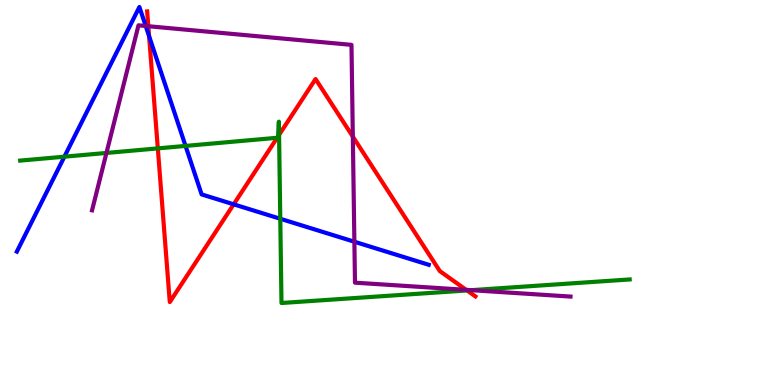[{'lines': ['blue', 'red'], 'intersections': [{'x': 1.92, 'y': 9.06}, {'x': 3.02, 'y': 4.69}]}, {'lines': ['green', 'red'], 'intersections': [{'x': 2.04, 'y': 6.15}, {'x': 3.58, 'y': 6.42}, {'x': 3.59, 'y': 6.46}, {'x': 3.6, 'y': 6.5}, {'x': 6.03, 'y': 2.46}]}, {'lines': ['purple', 'red'], 'intersections': [{'x': 1.91, 'y': 9.32}, {'x': 4.55, 'y': 6.45}, {'x': 6.02, 'y': 2.47}]}, {'lines': ['blue', 'green'], 'intersections': [{'x': 0.831, 'y': 5.93}, {'x': 2.39, 'y': 6.21}, {'x': 3.62, 'y': 4.32}]}, {'lines': ['blue', 'purple'], 'intersections': [{'x': 1.88, 'y': 9.33}, {'x': 4.57, 'y': 3.72}]}, {'lines': ['green', 'purple'], 'intersections': [{'x': 1.37, 'y': 6.03}, {'x': 6.08, 'y': 2.46}]}]